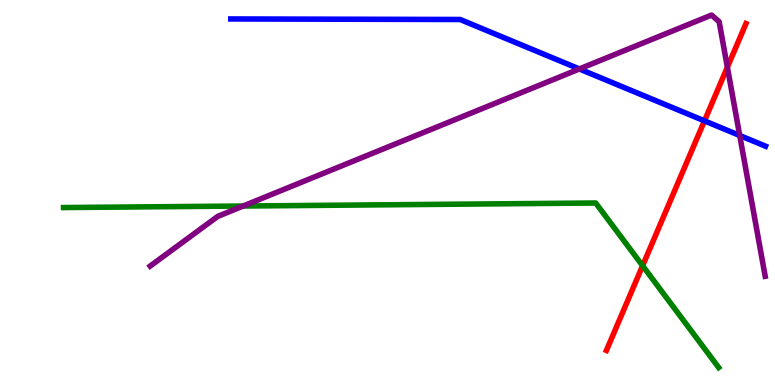[{'lines': ['blue', 'red'], 'intersections': [{'x': 9.09, 'y': 6.86}]}, {'lines': ['green', 'red'], 'intersections': [{'x': 8.29, 'y': 3.1}]}, {'lines': ['purple', 'red'], 'intersections': [{'x': 9.39, 'y': 8.25}]}, {'lines': ['blue', 'green'], 'intersections': []}, {'lines': ['blue', 'purple'], 'intersections': [{'x': 7.48, 'y': 8.21}, {'x': 9.54, 'y': 6.48}]}, {'lines': ['green', 'purple'], 'intersections': [{'x': 3.14, 'y': 4.65}]}]